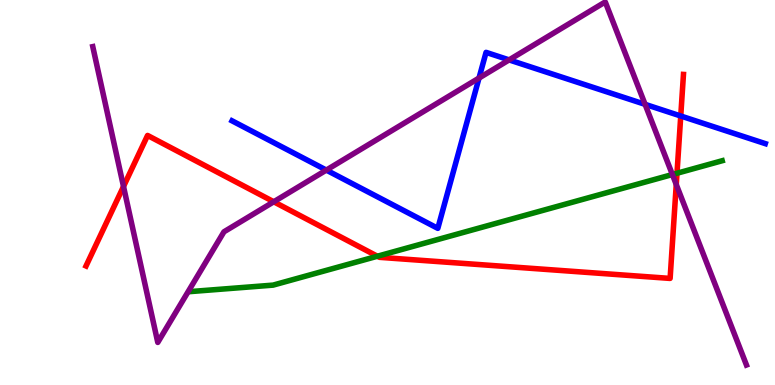[{'lines': ['blue', 'red'], 'intersections': [{'x': 8.78, 'y': 6.99}]}, {'lines': ['green', 'red'], 'intersections': [{'x': 4.87, 'y': 3.34}, {'x': 8.74, 'y': 5.5}]}, {'lines': ['purple', 'red'], 'intersections': [{'x': 1.59, 'y': 5.16}, {'x': 3.53, 'y': 4.76}, {'x': 8.73, 'y': 5.21}]}, {'lines': ['blue', 'green'], 'intersections': []}, {'lines': ['blue', 'purple'], 'intersections': [{'x': 4.21, 'y': 5.58}, {'x': 6.18, 'y': 7.97}, {'x': 6.57, 'y': 8.44}, {'x': 8.32, 'y': 7.29}]}, {'lines': ['green', 'purple'], 'intersections': [{'x': 8.68, 'y': 5.47}]}]